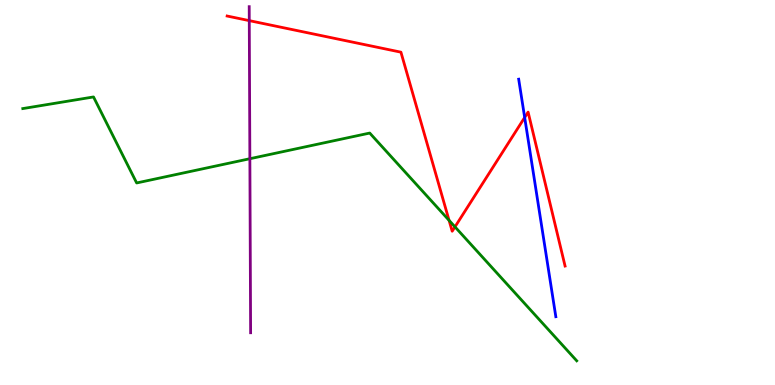[{'lines': ['blue', 'red'], 'intersections': [{'x': 6.77, 'y': 6.95}]}, {'lines': ['green', 'red'], 'intersections': [{'x': 5.79, 'y': 4.28}, {'x': 5.87, 'y': 4.11}]}, {'lines': ['purple', 'red'], 'intersections': [{'x': 3.22, 'y': 9.46}]}, {'lines': ['blue', 'green'], 'intersections': []}, {'lines': ['blue', 'purple'], 'intersections': []}, {'lines': ['green', 'purple'], 'intersections': [{'x': 3.22, 'y': 5.88}]}]